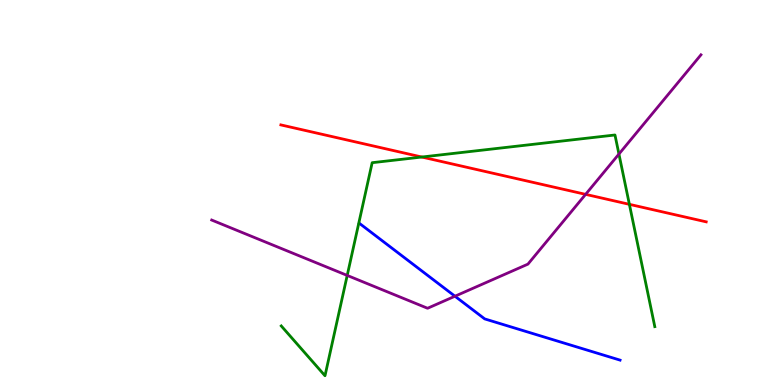[{'lines': ['blue', 'red'], 'intersections': []}, {'lines': ['green', 'red'], 'intersections': [{'x': 5.44, 'y': 5.92}, {'x': 8.12, 'y': 4.69}]}, {'lines': ['purple', 'red'], 'intersections': [{'x': 7.56, 'y': 4.95}]}, {'lines': ['blue', 'green'], 'intersections': []}, {'lines': ['blue', 'purple'], 'intersections': [{'x': 5.87, 'y': 2.31}]}, {'lines': ['green', 'purple'], 'intersections': [{'x': 4.48, 'y': 2.85}, {'x': 7.99, 'y': 6.0}]}]